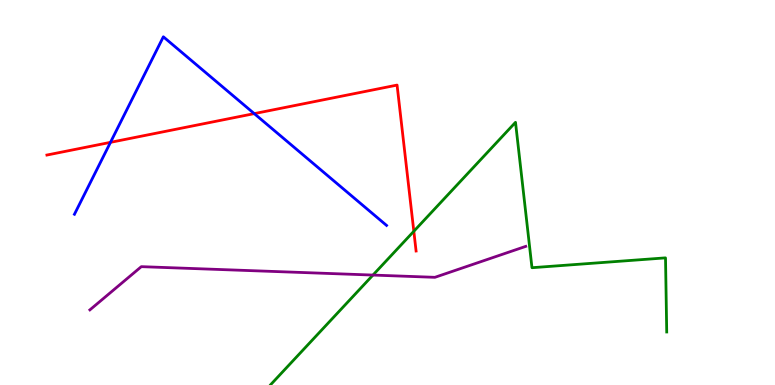[{'lines': ['blue', 'red'], 'intersections': [{'x': 1.43, 'y': 6.3}, {'x': 3.28, 'y': 7.05}]}, {'lines': ['green', 'red'], 'intersections': [{'x': 5.34, 'y': 3.99}]}, {'lines': ['purple', 'red'], 'intersections': []}, {'lines': ['blue', 'green'], 'intersections': []}, {'lines': ['blue', 'purple'], 'intersections': []}, {'lines': ['green', 'purple'], 'intersections': [{'x': 4.81, 'y': 2.86}]}]